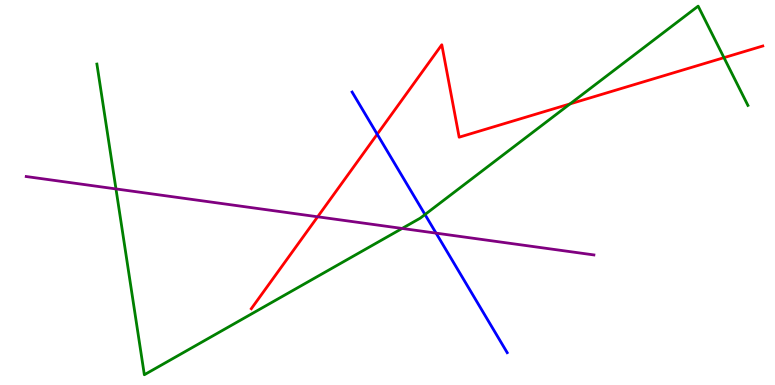[{'lines': ['blue', 'red'], 'intersections': [{'x': 4.87, 'y': 6.51}]}, {'lines': ['green', 'red'], 'intersections': [{'x': 7.36, 'y': 7.3}, {'x': 9.34, 'y': 8.5}]}, {'lines': ['purple', 'red'], 'intersections': [{'x': 4.1, 'y': 4.37}]}, {'lines': ['blue', 'green'], 'intersections': [{'x': 5.48, 'y': 4.43}]}, {'lines': ['blue', 'purple'], 'intersections': [{'x': 5.63, 'y': 3.94}]}, {'lines': ['green', 'purple'], 'intersections': [{'x': 1.5, 'y': 5.09}, {'x': 5.19, 'y': 4.07}]}]